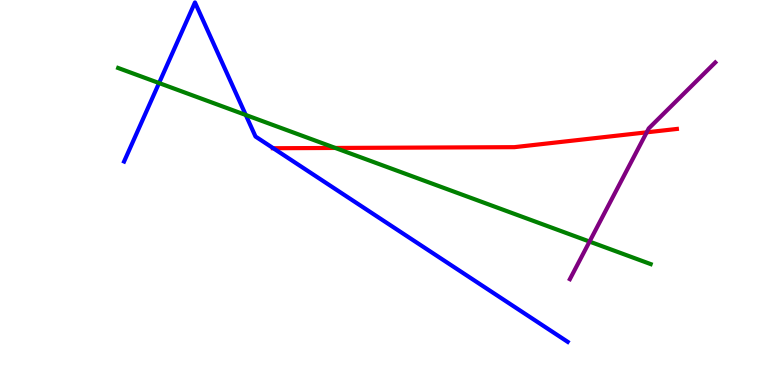[{'lines': ['blue', 'red'], 'intersections': [{'x': 3.53, 'y': 6.15}]}, {'lines': ['green', 'red'], 'intersections': [{'x': 4.33, 'y': 6.16}]}, {'lines': ['purple', 'red'], 'intersections': [{'x': 8.34, 'y': 6.56}]}, {'lines': ['blue', 'green'], 'intersections': [{'x': 2.05, 'y': 7.84}, {'x': 3.17, 'y': 7.01}]}, {'lines': ['blue', 'purple'], 'intersections': []}, {'lines': ['green', 'purple'], 'intersections': [{'x': 7.61, 'y': 3.73}]}]